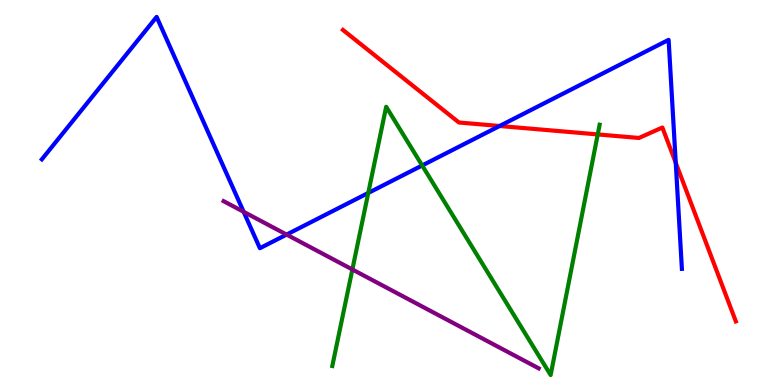[{'lines': ['blue', 'red'], 'intersections': [{'x': 6.45, 'y': 6.73}, {'x': 8.72, 'y': 5.77}]}, {'lines': ['green', 'red'], 'intersections': [{'x': 7.71, 'y': 6.51}]}, {'lines': ['purple', 'red'], 'intersections': []}, {'lines': ['blue', 'green'], 'intersections': [{'x': 4.75, 'y': 4.99}, {'x': 5.45, 'y': 5.7}]}, {'lines': ['blue', 'purple'], 'intersections': [{'x': 3.14, 'y': 4.5}, {'x': 3.7, 'y': 3.91}]}, {'lines': ['green', 'purple'], 'intersections': [{'x': 4.55, 'y': 3.0}]}]